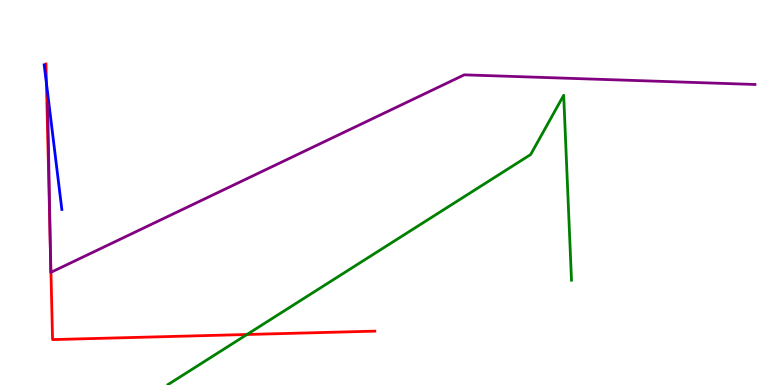[{'lines': ['blue', 'red'], 'intersections': [{'x': 0.599, 'y': 7.84}]}, {'lines': ['green', 'red'], 'intersections': [{'x': 3.19, 'y': 1.31}]}, {'lines': ['purple', 'red'], 'intersections': [{'x': 0.647, 'y': 3.81}, {'x': 0.657, 'y': 2.93}]}, {'lines': ['blue', 'green'], 'intersections': []}, {'lines': ['blue', 'purple'], 'intersections': []}, {'lines': ['green', 'purple'], 'intersections': []}]